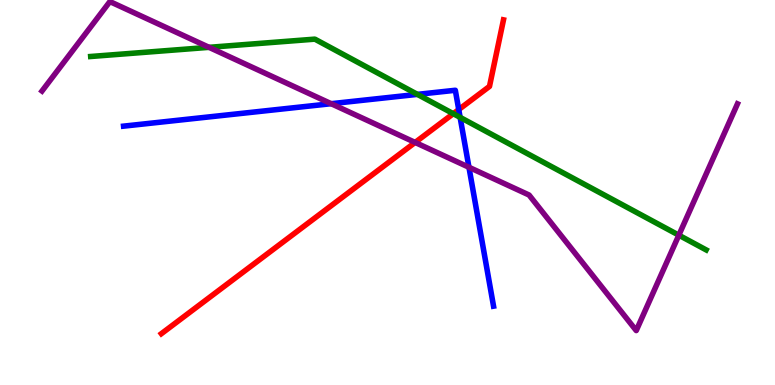[{'lines': ['blue', 'red'], 'intersections': [{'x': 5.92, 'y': 7.15}]}, {'lines': ['green', 'red'], 'intersections': [{'x': 5.85, 'y': 7.05}]}, {'lines': ['purple', 'red'], 'intersections': [{'x': 5.36, 'y': 6.3}]}, {'lines': ['blue', 'green'], 'intersections': [{'x': 5.39, 'y': 7.55}, {'x': 5.94, 'y': 6.95}]}, {'lines': ['blue', 'purple'], 'intersections': [{'x': 4.27, 'y': 7.31}, {'x': 6.05, 'y': 5.66}]}, {'lines': ['green', 'purple'], 'intersections': [{'x': 2.7, 'y': 8.77}, {'x': 8.76, 'y': 3.89}]}]